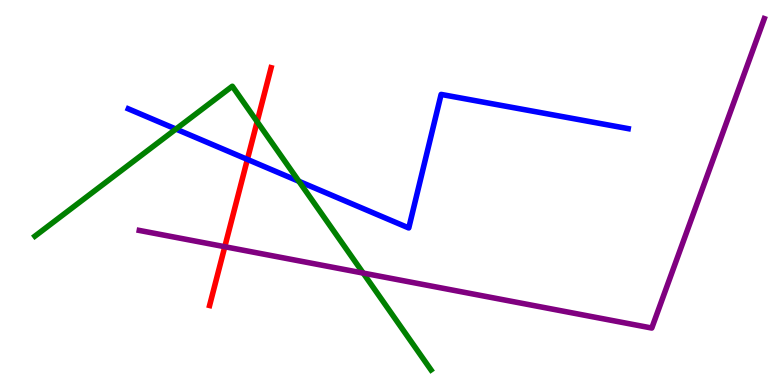[{'lines': ['blue', 'red'], 'intersections': [{'x': 3.19, 'y': 5.86}]}, {'lines': ['green', 'red'], 'intersections': [{'x': 3.32, 'y': 6.84}]}, {'lines': ['purple', 'red'], 'intersections': [{'x': 2.9, 'y': 3.59}]}, {'lines': ['blue', 'green'], 'intersections': [{'x': 2.27, 'y': 6.65}, {'x': 3.86, 'y': 5.29}]}, {'lines': ['blue', 'purple'], 'intersections': []}, {'lines': ['green', 'purple'], 'intersections': [{'x': 4.69, 'y': 2.91}]}]